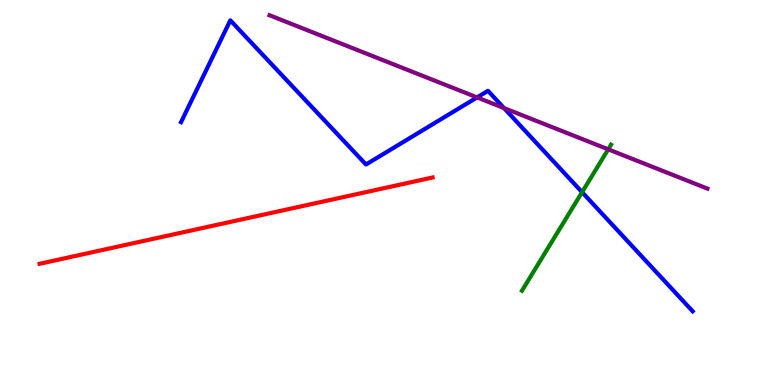[{'lines': ['blue', 'red'], 'intersections': []}, {'lines': ['green', 'red'], 'intersections': []}, {'lines': ['purple', 'red'], 'intersections': []}, {'lines': ['blue', 'green'], 'intersections': [{'x': 7.51, 'y': 5.01}]}, {'lines': ['blue', 'purple'], 'intersections': [{'x': 6.16, 'y': 7.47}, {'x': 6.5, 'y': 7.19}]}, {'lines': ['green', 'purple'], 'intersections': [{'x': 7.85, 'y': 6.12}]}]